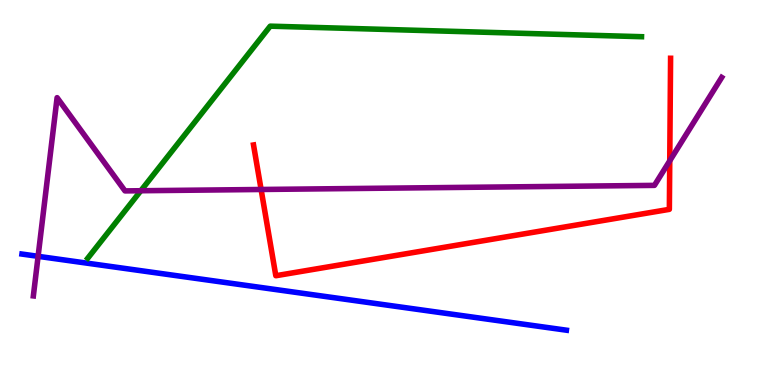[{'lines': ['blue', 'red'], 'intersections': []}, {'lines': ['green', 'red'], 'intersections': []}, {'lines': ['purple', 'red'], 'intersections': [{'x': 3.37, 'y': 5.08}, {'x': 8.64, 'y': 5.82}]}, {'lines': ['blue', 'green'], 'intersections': []}, {'lines': ['blue', 'purple'], 'intersections': [{'x': 0.492, 'y': 3.34}]}, {'lines': ['green', 'purple'], 'intersections': [{'x': 1.82, 'y': 5.05}]}]